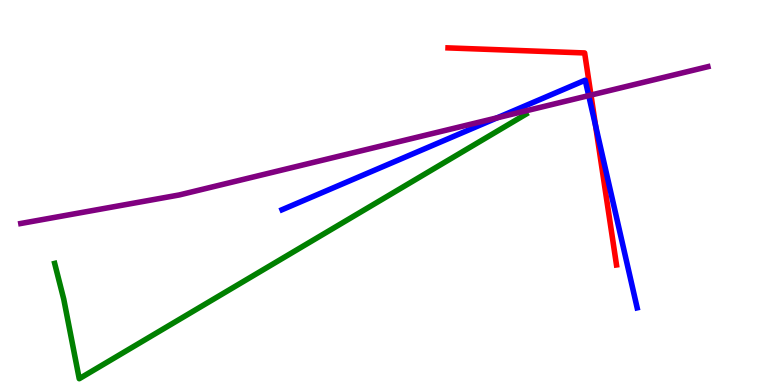[{'lines': ['blue', 'red'], 'intersections': [{'x': 7.68, 'y': 6.74}]}, {'lines': ['green', 'red'], 'intersections': []}, {'lines': ['purple', 'red'], 'intersections': [{'x': 7.63, 'y': 7.53}]}, {'lines': ['blue', 'green'], 'intersections': []}, {'lines': ['blue', 'purple'], 'intersections': [{'x': 6.41, 'y': 6.94}, {'x': 7.6, 'y': 7.52}]}, {'lines': ['green', 'purple'], 'intersections': []}]